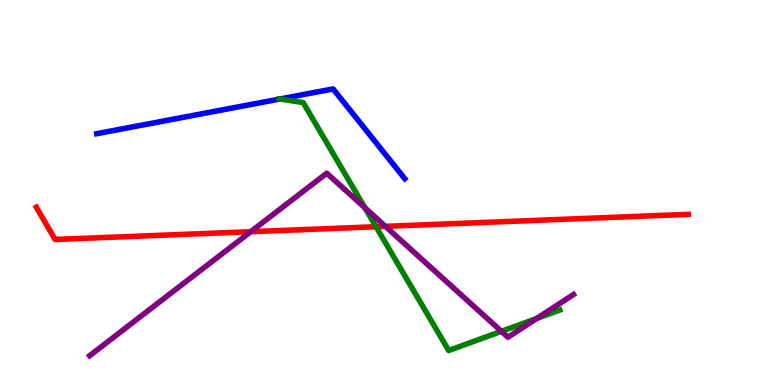[{'lines': ['blue', 'red'], 'intersections': []}, {'lines': ['green', 'red'], 'intersections': [{'x': 4.85, 'y': 4.11}]}, {'lines': ['purple', 'red'], 'intersections': [{'x': 3.24, 'y': 3.98}, {'x': 4.97, 'y': 4.12}]}, {'lines': ['blue', 'green'], 'intersections': [{'x': 3.61, 'y': 7.43}]}, {'lines': ['blue', 'purple'], 'intersections': []}, {'lines': ['green', 'purple'], 'intersections': [{'x': 4.71, 'y': 4.6}, {'x': 6.47, 'y': 1.39}, {'x': 6.93, 'y': 1.73}]}]